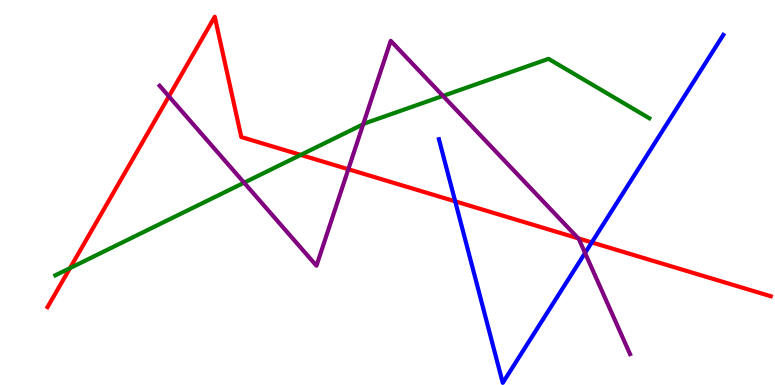[{'lines': ['blue', 'red'], 'intersections': [{'x': 5.87, 'y': 4.77}, {'x': 7.64, 'y': 3.7}]}, {'lines': ['green', 'red'], 'intersections': [{'x': 0.903, 'y': 3.04}, {'x': 3.88, 'y': 5.98}]}, {'lines': ['purple', 'red'], 'intersections': [{'x': 2.18, 'y': 7.5}, {'x': 4.49, 'y': 5.6}, {'x': 7.46, 'y': 3.81}]}, {'lines': ['blue', 'green'], 'intersections': []}, {'lines': ['blue', 'purple'], 'intersections': [{'x': 7.55, 'y': 3.43}]}, {'lines': ['green', 'purple'], 'intersections': [{'x': 3.15, 'y': 5.25}, {'x': 4.69, 'y': 6.77}, {'x': 5.72, 'y': 7.51}]}]